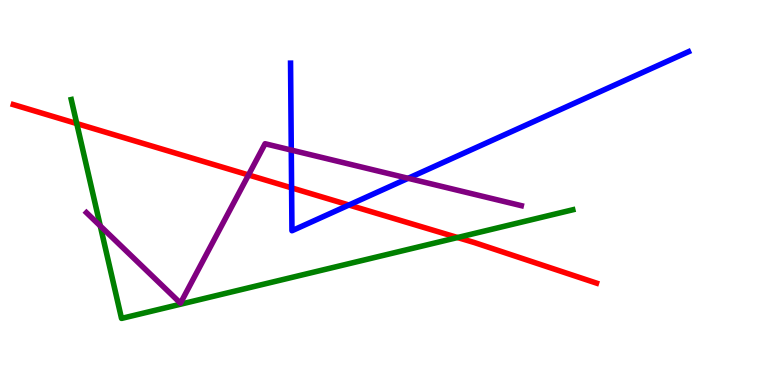[{'lines': ['blue', 'red'], 'intersections': [{'x': 3.76, 'y': 5.12}, {'x': 4.5, 'y': 4.67}]}, {'lines': ['green', 'red'], 'intersections': [{'x': 0.991, 'y': 6.79}, {'x': 5.9, 'y': 3.83}]}, {'lines': ['purple', 'red'], 'intersections': [{'x': 3.21, 'y': 5.46}]}, {'lines': ['blue', 'green'], 'intersections': []}, {'lines': ['blue', 'purple'], 'intersections': [{'x': 3.76, 'y': 6.1}, {'x': 5.27, 'y': 5.37}]}, {'lines': ['green', 'purple'], 'intersections': [{'x': 1.29, 'y': 4.13}]}]